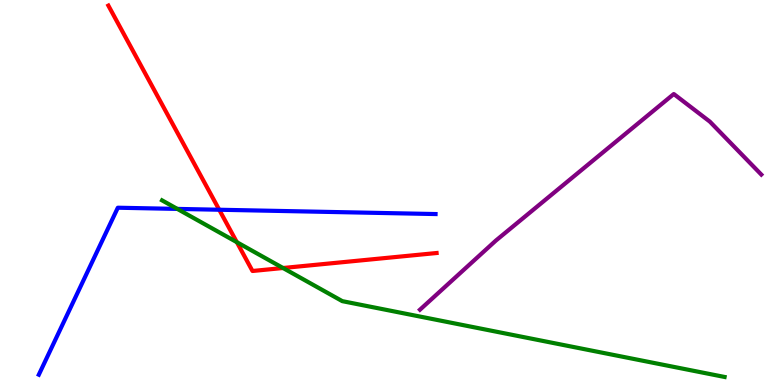[{'lines': ['blue', 'red'], 'intersections': [{'x': 2.83, 'y': 4.55}]}, {'lines': ['green', 'red'], 'intersections': [{'x': 3.06, 'y': 3.71}, {'x': 3.65, 'y': 3.04}]}, {'lines': ['purple', 'red'], 'intersections': []}, {'lines': ['blue', 'green'], 'intersections': [{'x': 2.29, 'y': 4.57}]}, {'lines': ['blue', 'purple'], 'intersections': []}, {'lines': ['green', 'purple'], 'intersections': []}]